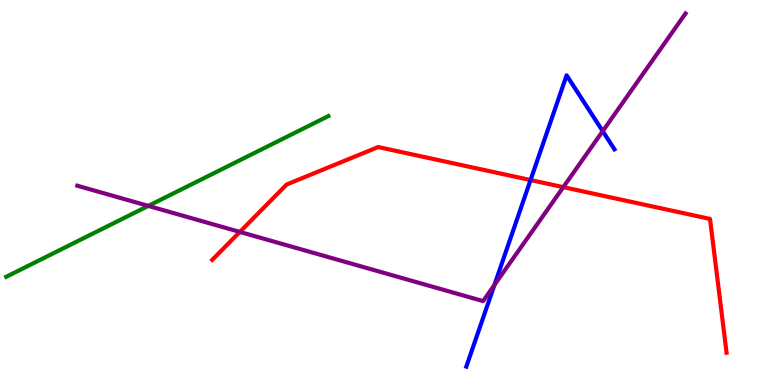[{'lines': ['blue', 'red'], 'intersections': [{'x': 6.85, 'y': 5.32}]}, {'lines': ['green', 'red'], 'intersections': []}, {'lines': ['purple', 'red'], 'intersections': [{'x': 3.09, 'y': 3.98}, {'x': 7.27, 'y': 5.14}]}, {'lines': ['blue', 'green'], 'intersections': []}, {'lines': ['blue', 'purple'], 'intersections': [{'x': 6.38, 'y': 2.6}, {'x': 7.78, 'y': 6.59}]}, {'lines': ['green', 'purple'], 'intersections': [{'x': 1.91, 'y': 4.65}]}]